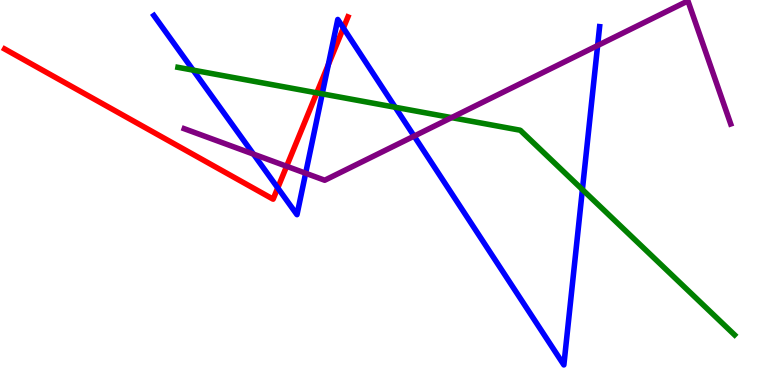[{'lines': ['blue', 'red'], 'intersections': [{'x': 3.58, 'y': 5.12}, {'x': 4.24, 'y': 8.32}, {'x': 4.43, 'y': 9.27}]}, {'lines': ['green', 'red'], 'intersections': [{'x': 4.09, 'y': 7.59}]}, {'lines': ['purple', 'red'], 'intersections': [{'x': 3.7, 'y': 5.68}]}, {'lines': ['blue', 'green'], 'intersections': [{'x': 2.49, 'y': 8.18}, {'x': 4.16, 'y': 7.56}, {'x': 5.1, 'y': 7.21}, {'x': 7.51, 'y': 5.08}]}, {'lines': ['blue', 'purple'], 'intersections': [{'x': 3.27, 'y': 6.0}, {'x': 3.94, 'y': 5.5}, {'x': 5.34, 'y': 6.46}, {'x': 7.71, 'y': 8.82}]}, {'lines': ['green', 'purple'], 'intersections': [{'x': 5.83, 'y': 6.95}]}]